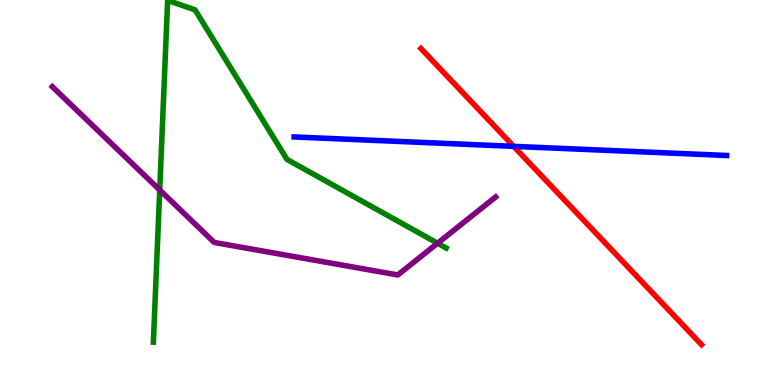[{'lines': ['blue', 'red'], 'intersections': [{'x': 6.63, 'y': 6.2}]}, {'lines': ['green', 'red'], 'intersections': []}, {'lines': ['purple', 'red'], 'intersections': []}, {'lines': ['blue', 'green'], 'intersections': []}, {'lines': ['blue', 'purple'], 'intersections': []}, {'lines': ['green', 'purple'], 'intersections': [{'x': 2.06, 'y': 5.06}, {'x': 5.65, 'y': 3.68}]}]